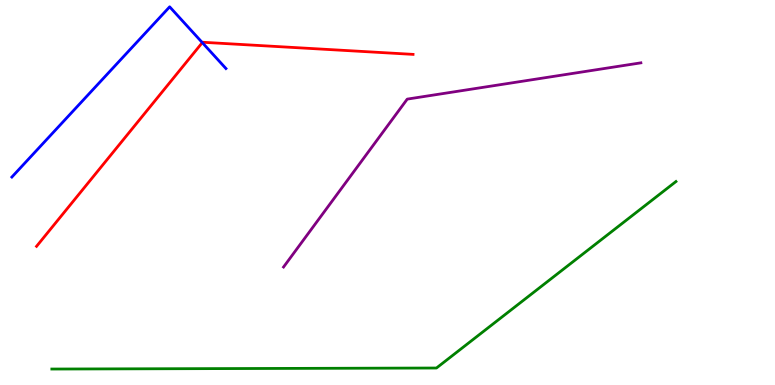[{'lines': ['blue', 'red'], 'intersections': [{'x': 2.61, 'y': 8.89}]}, {'lines': ['green', 'red'], 'intersections': []}, {'lines': ['purple', 'red'], 'intersections': []}, {'lines': ['blue', 'green'], 'intersections': []}, {'lines': ['blue', 'purple'], 'intersections': []}, {'lines': ['green', 'purple'], 'intersections': []}]